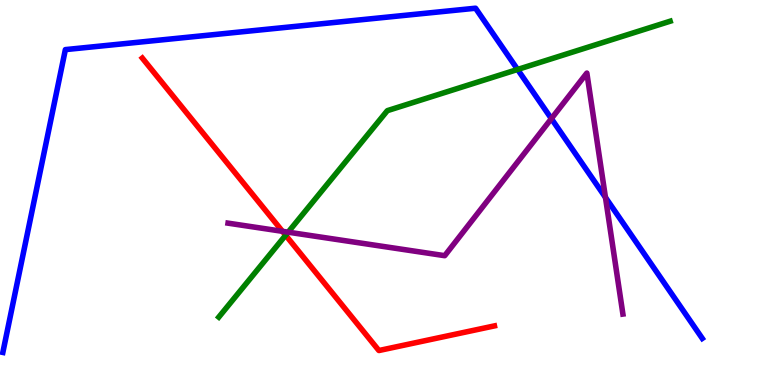[{'lines': ['blue', 'red'], 'intersections': []}, {'lines': ['green', 'red'], 'intersections': [{'x': 3.69, 'y': 3.89}]}, {'lines': ['purple', 'red'], 'intersections': [{'x': 3.64, 'y': 3.99}]}, {'lines': ['blue', 'green'], 'intersections': [{'x': 6.68, 'y': 8.2}]}, {'lines': ['blue', 'purple'], 'intersections': [{'x': 7.11, 'y': 6.92}, {'x': 7.81, 'y': 4.87}]}, {'lines': ['green', 'purple'], 'intersections': [{'x': 3.72, 'y': 3.97}]}]